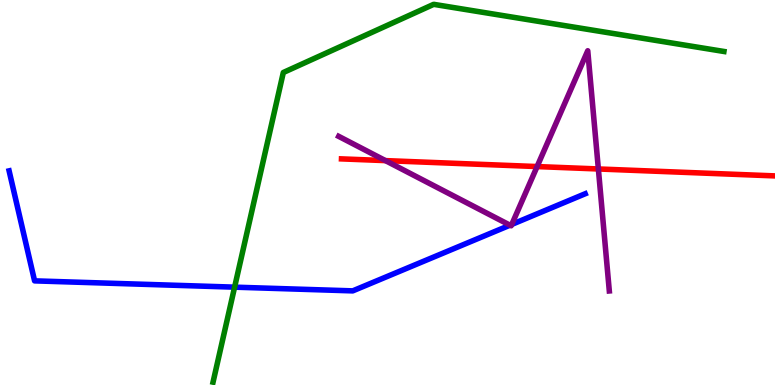[{'lines': ['blue', 'red'], 'intersections': []}, {'lines': ['green', 'red'], 'intersections': []}, {'lines': ['purple', 'red'], 'intersections': [{'x': 4.97, 'y': 5.83}, {'x': 6.93, 'y': 5.67}, {'x': 7.72, 'y': 5.61}]}, {'lines': ['blue', 'green'], 'intersections': [{'x': 3.03, 'y': 2.54}]}, {'lines': ['blue', 'purple'], 'intersections': [{'x': 6.58, 'y': 4.15}, {'x': 6.6, 'y': 4.17}]}, {'lines': ['green', 'purple'], 'intersections': []}]